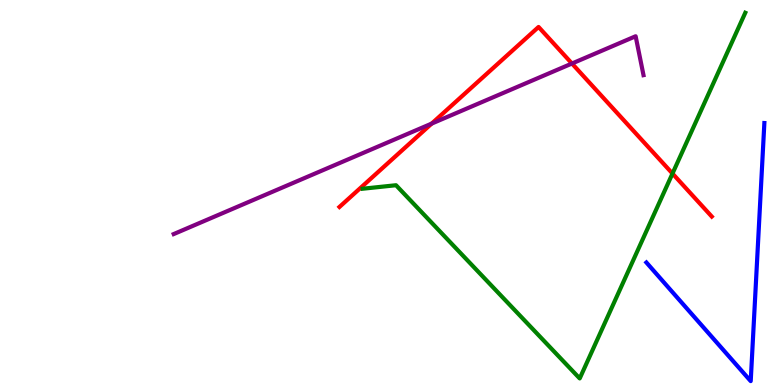[{'lines': ['blue', 'red'], 'intersections': []}, {'lines': ['green', 'red'], 'intersections': [{'x': 8.68, 'y': 5.49}]}, {'lines': ['purple', 'red'], 'intersections': [{'x': 5.57, 'y': 6.79}, {'x': 7.38, 'y': 8.35}]}, {'lines': ['blue', 'green'], 'intersections': []}, {'lines': ['blue', 'purple'], 'intersections': []}, {'lines': ['green', 'purple'], 'intersections': []}]